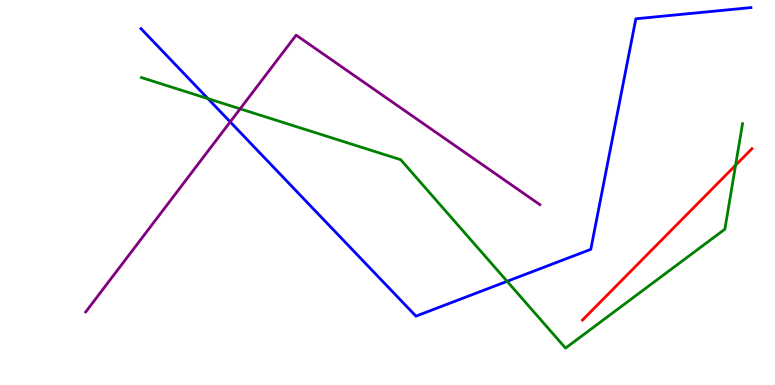[{'lines': ['blue', 'red'], 'intersections': []}, {'lines': ['green', 'red'], 'intersections': [{'x': 9.49, 'y': 5.71}]}, {'lines': ['purple', 'red'], 'intersections': []}, {'lines': ['blue', 'green'], 'intersections': [{'x': 2.68, 'y': 7.44}, {'x': 6.54, 'y': 2.69}]}, {'lines': ['blue', 'purple'], 'intersections': [{'x': 2.97, 'y': 6.83}]}, {'lines': ['green', 'purple'], 'intersections': [{'x': 3.1, 'y': 7.17}]}]